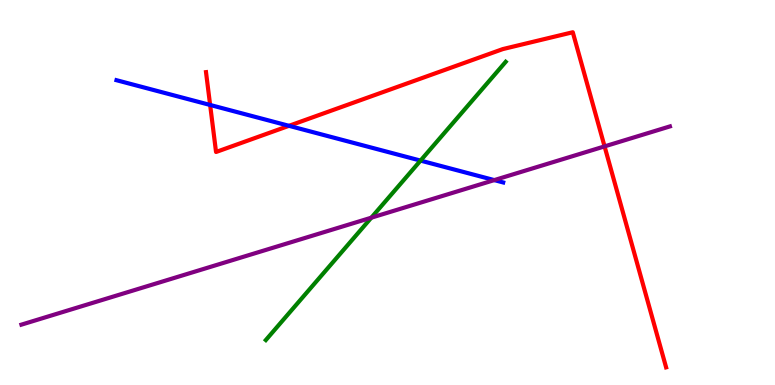[{'lines': ['blue', 'red'], 'intersections': [{'x': 2.71, 'y': 7.27}, {'x': 3.73, 'y': 6.73}]}, {'lines': ['green', 'red'], 'intersections': []}, {'lines': ['purple', 'red'], 'intersections': [{'x': 7.8, 'y': 6.2}]}, {'lines': ['blue', 'green'], 'intersections': [{'x': 5.43, 'y': 5.83}]}, {'lines': ['blue', 'purple'], 'intersections': [{'x': 6.38, 'y': 5.32}]}, {'lines': ['green', 'purple'], 'intersections': [{'x': 4.79, 'y': 4.35}]}]